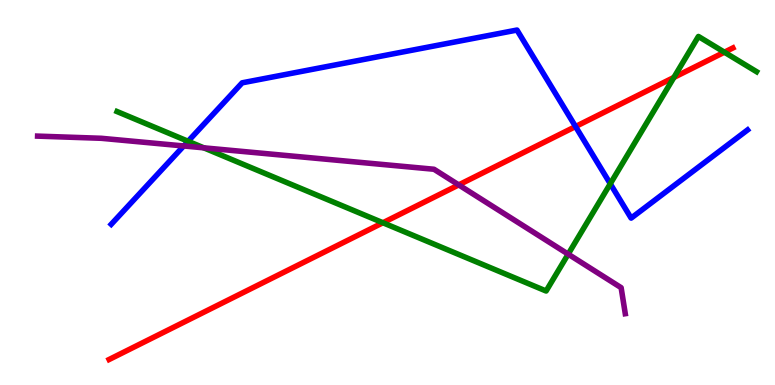[{'lines': ['blue', 'red'], 'intersections': [{'x': 7.43, 'y': 6.71}]}, {'lines': ['green', 'red'], 'intersections': [{'x': 4.94, 'y': 4.21}, {'x': 8.7, 'y': 7.99}, {'x': 9.35, 'y': 8.64}]}, {'lines': ['purple', 'red'], 'intersections': [{'x': 5.92, 'y': 5.2}]}, {'lines': ['blue', 'green'], 'intersections': [{'x': 2.43, 'y': 6.33}, {'x': 7.87, 'y': 5.23}]}, {'lines': ['blue', 'purple'], 'intersections': [{'x': 2.37, 'y': 6.21}]}, {'lines': ['green', 'purple'], 'intersections': [{'x': 2.63, 'y': 6.16}, {'x': 7.33, 'y': 3.4}]}]